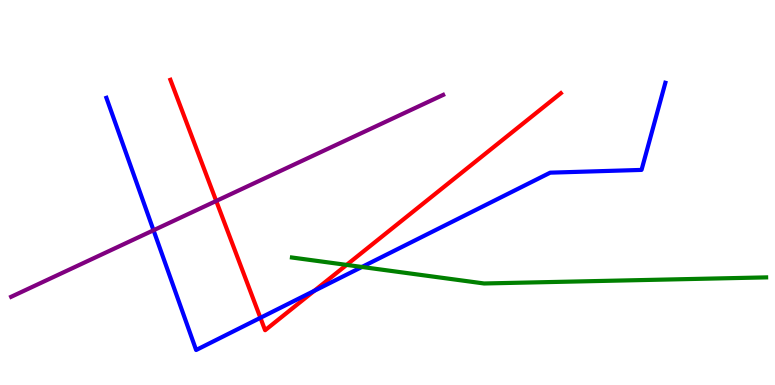[{'lines': ['blue', 'red'], 'intersections': [{'x': 3.36, 'y': 1.75}, {'x': 4.05, 'y': 2.45}]}, {'lines': ['green', 'red'], 'intersections': [{'x': 4.47, 'y': 3.12}]}, {'lines': ['purple', 'red'], 'intersections': [{'x': 2.79, 'y': 4.78}]}, {'lines': ['blue', 'green'], 'intersections': [{'x': 4.67, 'y': 3.07}]}, {'lines': ['blue', 'purple'], 'intersections': [{'x': 1.98, 'y': 4.02}]}, {'lines': ['green', 'purple'], 'intersections': []}]